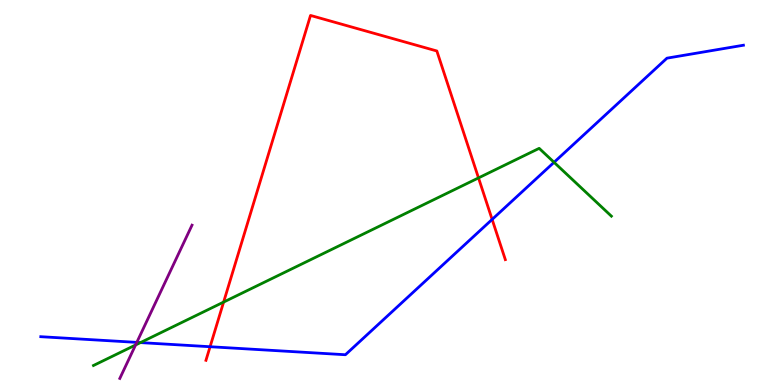[{'lines': ['blue', 'red'], 'intersections': [{'x': 2.71, 'y': 0.994}, {'x': 6.35, 'y': 4.3}]}, {'lines': ['green', 'red'], 'intersections': [{'x': 2.89, 'y': 2.15}, {'x': 6.17, 'y': 5.38}]}, {'lines': ['purple', 'red'], 'intersections': []}, {'lines': ['blue', 'green'], 'intersections': [{'x': 1.81, 'y': 1.1}, {'x': 7.15, 'y': 5.78}]}, {'lines': ['blue', 'purple'], 'intersections': [{'x': 1.77, 'y': 1.11}]}, {'lines': ['green', 'purple'], 'intersections': [{'x': 1.75, 'y': 1.04}]}]